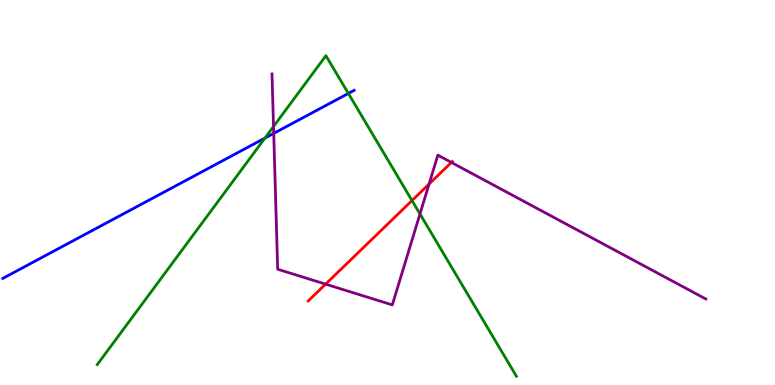[{'lines': ['blue', 'red'], 'intersections': []}, {'lines': ['green', 'red'], 'intersections': [{'x': 5.32, 'y': 4.79}]}, {'lines': ['purple', 'red'], 'intersections': [{'x': 4.2, 'y': 2.62}, {'x': 5.54, 'y': 5.22}, {'x': 5.82, 'y': 5.78}]}, {'lines': ['blue', 'green'], 'intersections': [{'x': 3.42, 'y': 6.41}, {'x': 4.49, 'y': 7.57}]}, {'lines': ['blue', 'purple'], 'intersections': [{'x': 3.53, 'y': 6.54}]}, {'lines': ['green', 'purple'], 'intersections': [{'x': 3.53, 'y': 6.71}, {'x': 5.42, 'y': 4.44}]}]